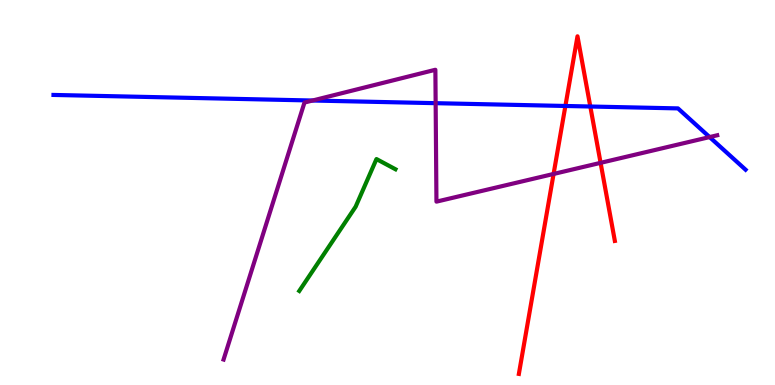[{'lines': ['blue', 'red'], 'intersections': [{'x': 7.3, 'y': 7.25}, {'x': 7.62, 'y': 7.23}]}, {'lines': ['green', 'red'], 'intersections': []}, {'lines': ['purple', 'red'], 'intersections': [{'x': 7.14, 'y': 5.48}, {'x': 7.75, 'y': 5.77}]}, {'lines': ['blue', 'green'], 'intersections': []}, {'lines': ['blue', 'purple'], 'intersections': [{'x': 4.03, 'y': 7.39}, {'x': 5.62, 'y': 7.32}, {'x': 9.16, 'y': 6.44}]}, {'lines': ['green', 'purple'], 'intersections': []}]